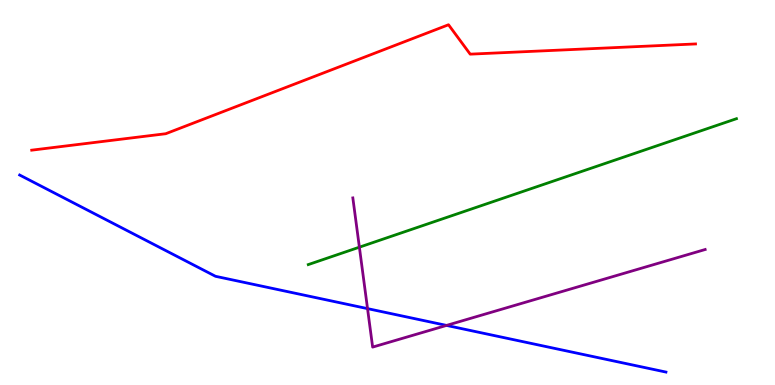[{'lines': ['blue', 'red'], 'intersections': []}, {'lines': ['green', 'red'], 'intersections': []}, {'lines': ['purple', 'red'], 'intersections': []}, {'lines': ['blue', 'green'], 'intersections': []}, {'lines': ['blue', 'purple'], 'intersections': [{'x': 4.74, 'y': 1.98}, {'x': 5.76, 'y': 1.55}]}, {'lines': ['green', 'purple'], 'intersections': [{'x': 4.64, 'y': 3.58}]}]